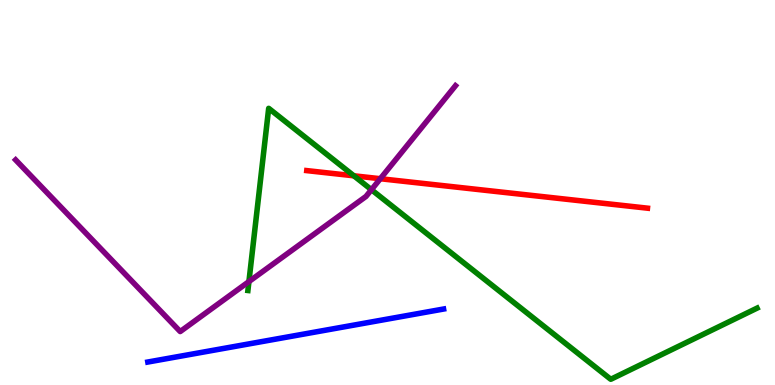[{'lines': ['blue', 'red'], 'intersections': []}, {'lines': ['green', 'red'], 'intersections': [{'x': 4.57, 'y': 5.43}]}, {'lines': ['purple', 'red'], 'intersections': [{'x': 4.91, 'y': 5.36}]}, {'lines': ['blue', 'green'], 'intersections': []}, {'lines': ['blue', 'purple'], 'intersections': []}, {'lines': ['green', 'purple'], 'intersections': [{'x': 3.21, 'y': 2.69}, {'x': 4.79, 'y': 5.07}]}]